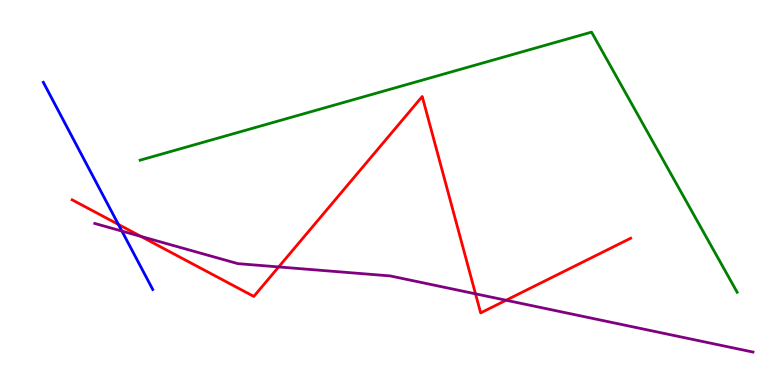[{'lines': ['blue', 'red'], 'intersections': [{'x': 1.53, 'y': 4.17}]}, {'lines': ['green', 'red'], 'intersections': []}, {'lines': ['purple', 'red'], 'intersections': [{'x': 1.82, 'y': 3.86}, {'x': 3.6, 'y': 3.07}, {'x': 6.14, 'y': 2.37}, {'x': 6.53, 'y': 2.2}]}, {'lines': ['blue', 'green'], 'intersections': []}, {'lines': ['blue', 'purple'], 'intersections': [{'x': 1.57, 'y': 4.0}]}, {'lines': ['green', 'purple'], 'intersections': []}]